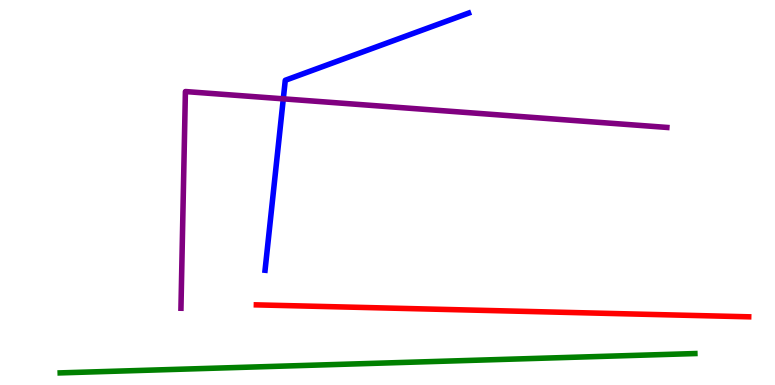[{'lines': ['blue', 'red'], 'intersections': []}, {'lines': ['green', 'red'], 'intersections': []}, {'lines': ['purple', 'red'], 'intersections': []}, {'lines': ['blue', 'green'], 'intersections': []}, {'lines': ['blue', 'purple'], 'intersections': [{'x': 3.66, 'y': 7.43}]}, {'lines': ['green', 'purple'], 'intersections': []}]